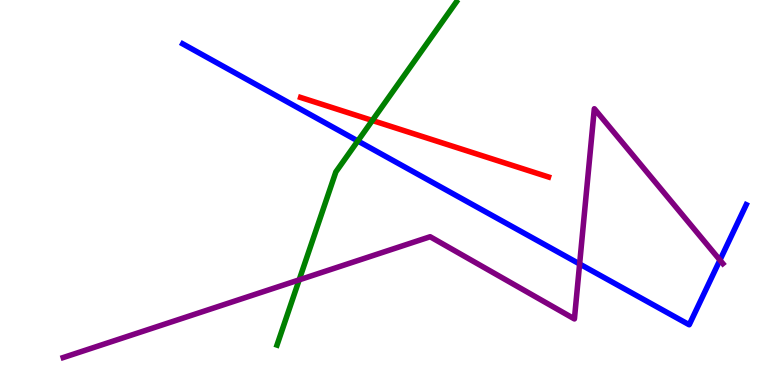[{'lines': ['blue', 'red'], 'intersections': []}, {'lines': ['green', 'red'], 'intersections': [{'x': 4.8, 'y': 6.87}]}, {'lines': ['purple', 'red'], 'intersections': []}, {'lines': ['blue', 'green'], 'intersections': [{'x': 4.62, 'y': 6.34}]}, {'lines': ['blue', 'purple'], 'intersections': [{'x': 7.48, 'y': 3.14}, {'x': 9.29, 'y': 3.24}]}, {'lines': ['green', 'purple'], 'intersections': [{'x': 3.86, 'y': 2.73}]}]